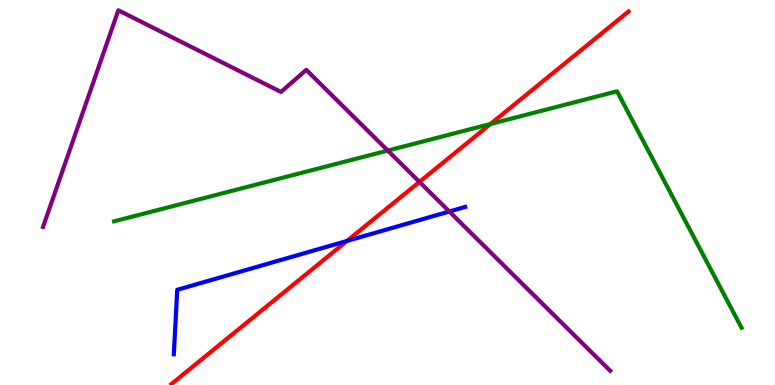[{'lines': ['blue', 'red'], 'intersections': [{'x': 4.48, 'y': 3.74}]}, {'lines': ['green', 'red'], 'intersections': [{'x': 6.33, 'y': 6.78}]}, {'lines': ['purple', 'red'], 'intersections': [{'x': 5.41, 'y': 5.28}]}, {'lines': ['blue', 'green'], 'intersections': []}, {'lines': ['blue', 'purple'], 'intersections': [{'x': 5.8, 'y': 4.51}]}, {'lines': ['green', 'purple'], 'intersections': [{'x': 5.0, 'y': 6.09}]}]